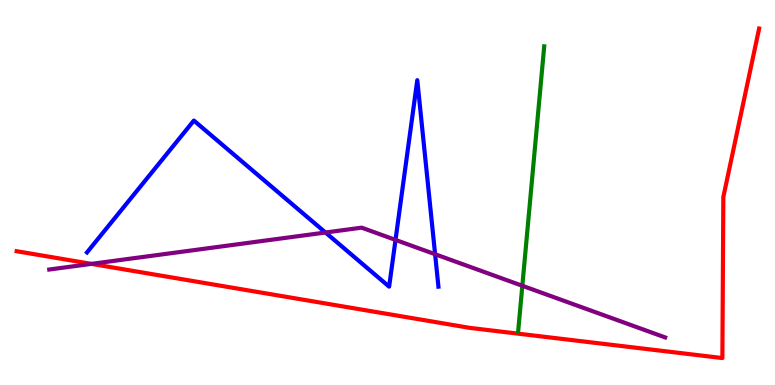[{'lines': ['blue', 'red'], 'intersections': []}, {'lines': ['green', 'red'], 'intersections': []}, {'lines': ['purple', 'red'], 'intersections': [{'x': 1.18, 'y': 3.15}]}, {'lines': ['blue', 'green'], 'intersections': []}, {'lines': ['blue', 'purple'], 'intersections': [{'x': 4.2, 'y': 3.96}, {'x': 5.1, 'y': 3.77}, {'x': 5.61, 'y': 3.4}]}, {'lines': ['green', 'purple'], 'intersections': [{'x': 6.74, 'y': 2.58}]}]